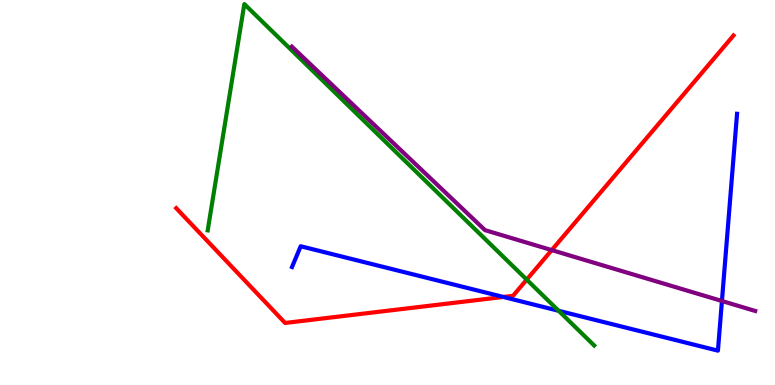[{'lines': ['blue', 'red'], 'intersections': [{'x': 6.49, 'y': 2.29}]}, {'lines': ['green', 'red'], 'intersections': [{'x': 6.8, 'y': 2.74}]}, {'lines': ['purple', 'red'], 'intersections': [{'x': 7.12, 'y': 3.5}]}, {'lines': ['blue', 'green'], 'intersections': [{'x': 7.21, 'y': 1.93}]}, {'lines': ['blue', 'purple'], 'intersections': [{'x': 9.32, 'y': 2.18}]}, {'lines': ['green', 'purple'], 'intersections': []}]